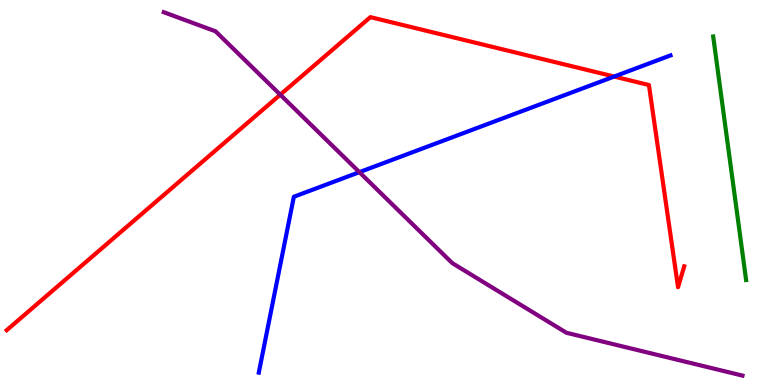[{'lines': ['blue', 'red'], 'intersections': [{'x': 7.92, 'y': 8.01}]}, {'lines': ['green', 'red'], 'intersections': []}, {'lines': ['purple', 'red'], 'intersections': [{'x': 3.62, 'y': 7.54}]}, {'lines': ['blue', 'green'], 'intersections': []}, {'lines': ['blue', 'purple'], 'intersections': [{'x': 4.64, 'y': 5.53}]}, {'lines': ['green', 'purple'], 'intersections': []}]